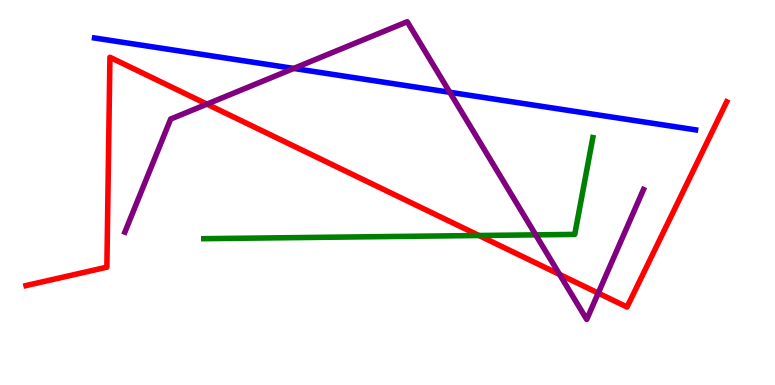[{'lines': ['blue', 'red'], 'intersections': []}, {'lines': ['green', 'red'], 'intersections': [{'x': 6.18, 'y': 3.88}]}, {'lines': ['purple', 'red'], 'intersections': [{'x': 2.67, 'y': 7.3}, {'x': 7.22, 'y': 2.87}, {'x': 7.72, 'y': 2.39}]}, {'lines': ['blue', 'green'], 'intersections': []}, {'lines': ['blue', 'purple'], 'intersections': [{'x': 3.79, 'y': 8.22}, {'x': 5.8, 'y': 7.6}]}, {'lines': ['green', 'purple'], 'intersections': [{'x': 6.91, 'y': 3.9}]}]